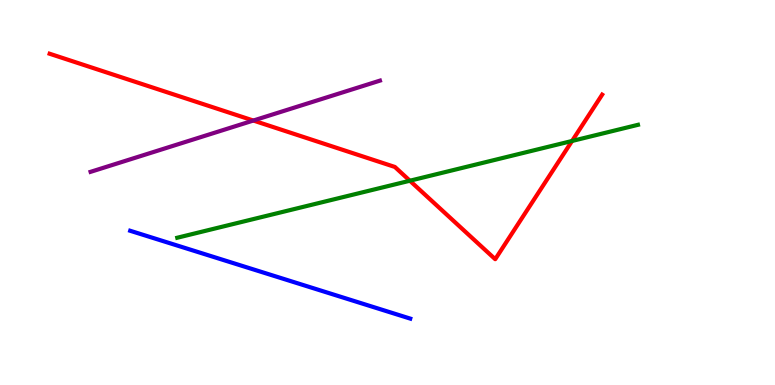[{'lines': ['blue', 'red'], 'intersections': []}, {'lines': ['green', 'red'], 'intersections': [{'x': 5.29, 'y': 5.31}, {'x': 7.38, 'y': 6.34}]}, {'lines': ['purple', 'red'], 'intersections': [{'x': 3.27, 'y': 6.87}]}, {'lines': ['blue', 'green'], 'intersections': []}, {'lines': ['blue', 'purple'], 'intersections': []}, {'lines': ['green', 'purple'], 'intersections': []}]